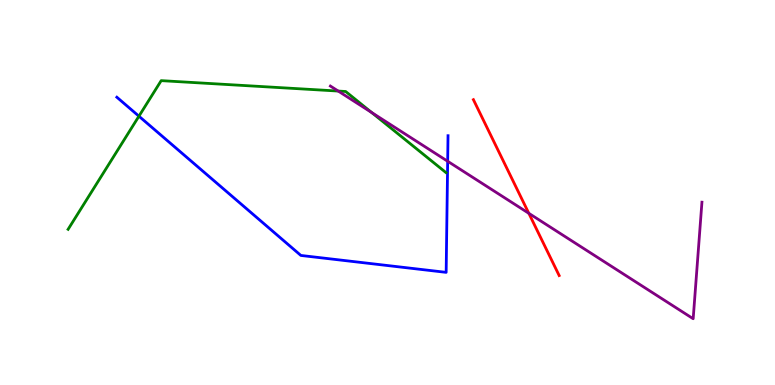[{'lines': ['blue', 'red'], 'intersections': []}, {'lines': ['green', 'red'], 'intersections': []}, {'lines': ['purple', 'red'], 'intersections': [{'x': 6.82, 'y': 4.46}]}, {'lines': ['blue', 'green'], 'intersections': [{'x': 1.79, 'y': 6.98}]}, {'lines': ['blue', 'purple'], 'intersections': [{'x': 5.78, 'y': 5.81}]}, {'lines': ['green', 'purple'], 'intersections': [{'x': 4.36, 'y': 7.63}, {'x': 4.8, 'y': 7.08}]}]